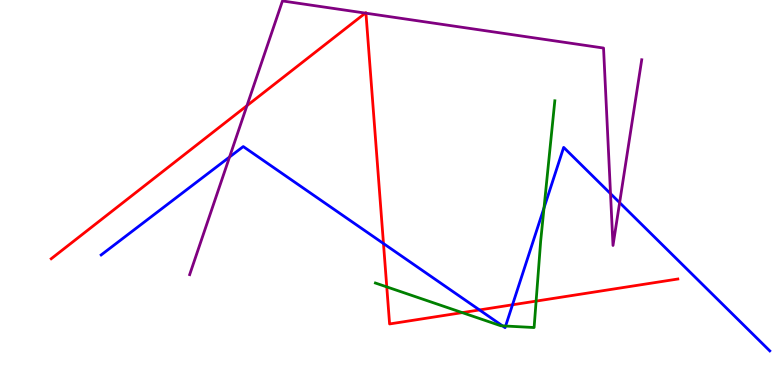[{'lines': ['blue', 'red'], 'intersections': [{'x': 4.95, 'y': 3.67}, {'x': 6.19, 'y': 1.95}, {'x': 6.61, 'y': 2.08}]}, {'lines': ['green', 'red'], 'intersections': [{'x': 4.99, 'y': 2.55}, {'x': 5.96, 'y': 1.88}, {'x': 6.92, 'y': 2.18}]}, {'lines': ['purple', 'red'], 'intersections': [{'x': 3.19, 'y': 7.26}, {'x': 4.71, 'y': 9.66}, {'x': 4.72, 'y': 9.66}]}, {'lines': ['blue', 'green'], 'intersections': [{'x': 6.48, 'y': 1.54}, {'x': 6.52, 'y': 1.53}, {'x': 7.02, 'y': 4.6}]}, {'lines': ['blue', 'purple'], 'intersections': [{'x': 2.96, 'y': 5.92}, {'x': 7.88, 'y': 4.97}, {'x': 8.0, 'y': 4.74}]}, {'lines': ['green', 'purple'], 'intersections': []}]